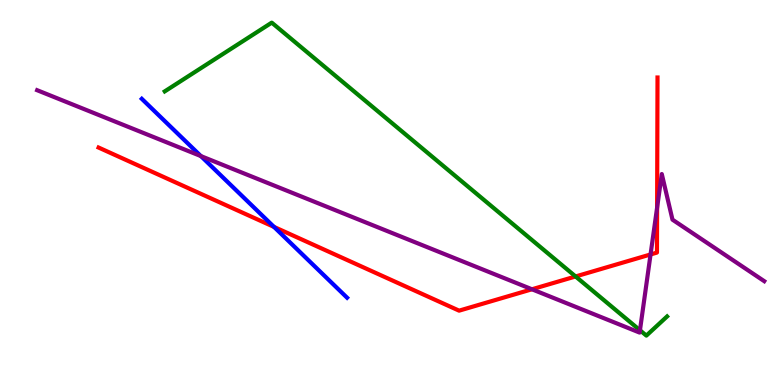[{'lines': ['blue', 'red'], 'intersections': [{'x': 3.54, 'y': 4.11}]}, {'lines': ['green', 'red'], 'intersections': [{'x': 7.43, 'y': 2.82}]}, {'lines': ['purple', 'red'], 'intersections': [{'x': 6.86, 'y': 2.49}, {'x': 8.39, 'y': 3.39}, {'x': 8.48, 'y': 4.61}]}, {'lines': ['blue', 'green'], 'intersections': []}, {'lines': ['blue', 'purple'], 'intersections': [{'x': 2.59, 'y': 5.95}]}, {'lines': ['green', 'purple'], 'intersections': [{'x': 8.26, 'y': 1.42}]}]